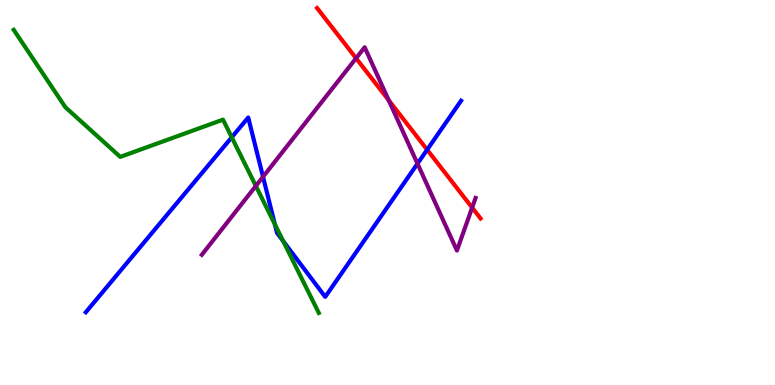[{'lines': ['blue', 'red'], 'intersections': [{'x': 5.51, 'y': 6.11}]}, {'lines': ['green', 'red'], 'intersections': []}, {'lines': ['purple', 'red'], 'intersections': [{'x': 4.59, 'y': 8.49}, {'x': 5.02, 'y': 7.4}, {'x': 6.09, 'y': 4.61}]}, {'lines': ['blue', 'green'], 'intersections': [{'x': 2.99, 'y': 6.43}, {'x': 3.55, 'y': 4.17}, {'x': 3.65, 'y': 3.74}]}, {'lines': ['blue', 'purple'], 'intersections': [{'x': 3.39, 'y': 5.41}, {'x': 5.39, 'y': 5.75}]}, {'lines': ['green', 'purple'], 'intersections': [{'x': 3.3, 'y': 5.17}]}]